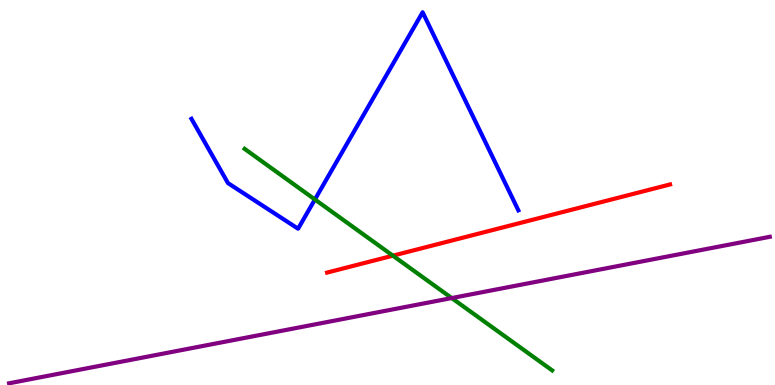[{'lines': ['blue', 'red'], 'intersections': []}, {'lines': ['green', 'red'], 'intersections': [{'x': 5.07, 'y': 3.36}]}, {'lines': ['purple', 'red'], 'intersections': []}, {'lines': ['blue', 'green'], 'intersections': [{'x': 4.06, 'y': 4.82}]}, {'lines': ['blue', 'purple'], 'intersections': []}, {'lines': ['green', 'purple'], 'intersections': [{'x': 5.83, 'y': 2.26}]}]